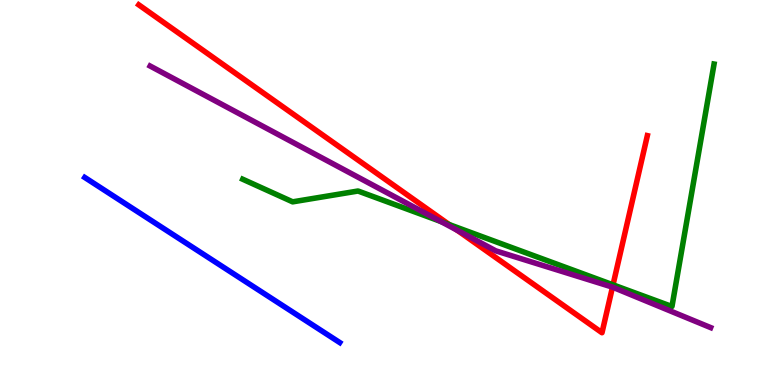[{'lines': ['blue', 'red'], 'intersections': []}, {'lines': ['green', 'red'], 'intersections': [{'x': 5.8, 'y': 4.17}, {'x': 7.91, 'y': 2.6}]}, {'lines': ['purple', 'red'], 'intersections': [{'x': 5.9, 'y': 4.02}, {'x': 7.9, 'y': 2.54}]}, {'lines': ['blue', 'green'], 'intersections': []}, {'lines': ['blue', 'purple'], 'intersections': []}, {'lines': ['green', 'purple'], 'intersections': [{'x': 5.69, 'y': 4.25}]}]